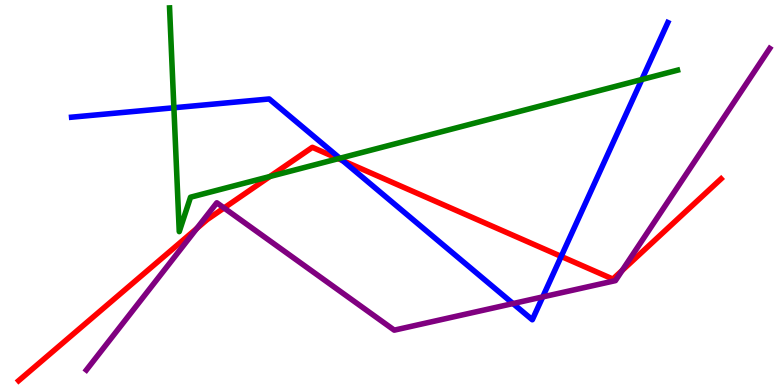[{'lines': ['blue', 'red'], 'intersections': [{'x': 4.42, 'y': 5.83}, {'x': 7.24, 'y': 3.34}]}, {'lines': ['green', 'red'], 'intersections': [{'x': 3.48, 'y': 5.42}, {'x': 4.36, 'y': 5.88}]}, {'lines': ['purple', 'red'], 'intersections': [{'x': 2.54, 'y': 4.07}, {'x': 2.89, 'y': 4.6}, {'x': 8.03, 'y': 2.98}]}, {'lines': ['blue', 'green'], 'intersections': [{'x': 2.24, 'y': 7.2}, {'x': 4.39, 'y': 5.89}, {'x': 8.28, 'y': 7.94}]}, {'lines': ['blue', 'purple'], 'intersections': [{'x': 6.62, 'y': 2.12}, {'x': 7.0, 'y': 2.29}]}, {'lines': ['green', 'purple'], 'intersections': []}]